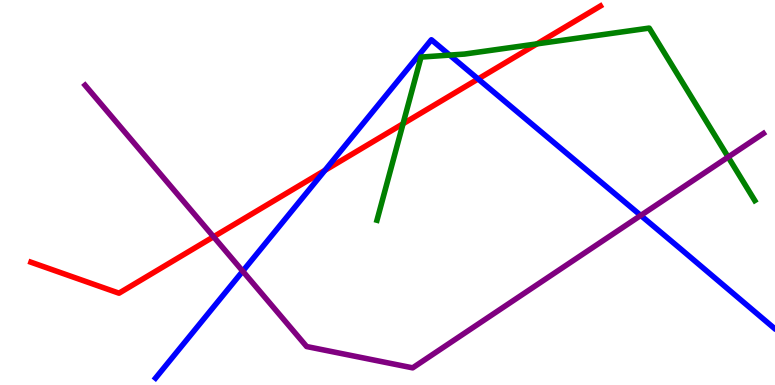[{'lines': ['blue', 'red'], 'intersections': [{'x': 4.19, 'y': 5.58}, {'x': 6.17, 'y': 7.95}]}, {'lines': ['green', 'red'], 'intersections': [{'x': 5.2, 'y': 6.79}, {'x': 6.93, 'y': 8.86}]}, {'lines': ['purple', 'red'], 'intersections': [{'x': 2.76, 'y': 3.85}]}, {'lines': ['blue', 'green'], 'intersections': [{'x': 5.8, 'y': 8.57}]}, {'lines': ['blue', 'purple'], 'intersections': [{'x': 3.13, 'y': 2.96}, {'x': 8.27, 'y': 4.4}]}, {'lines': ['green', 'purple'], 'intersections': [{'x': 9.4, 'y': 5.92}]}]